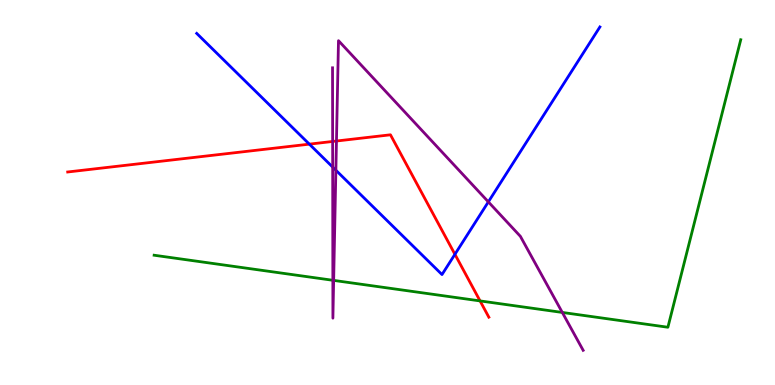[{'lines': ['blue', 'red'], 'intersections': [{'x': 3.99, 'y': 6.26}, {'x': 5.87, 'y': 3.39}]}, {'lines': ['green', 'red'], 'intersections': [{'x': 6.19, 'y': 2.18}]}, {'lines': ['purple', 'red'], 'intersections': [{'x': 4.29, 'y': 6.33}, {'x': 4.34, 'y': 6.34}]}, {'lines': ['blue', 'green'], 'intersections': []}, {'lines': ['blue', 'purple'], 'intersections': [{'x': 4.29, 'y': 5.66}, {'x': 4.33, 'y': 5.58}, {'x': 6.3, 'y': 4.76}]}, {'lines': ['green', 'purple'], 'intersections': [{'x': 4.29, 'y': 2.72}, {'x': 4.31, 'y': 2.72}, {'x': 7.26, 'y': 1.88}]}]